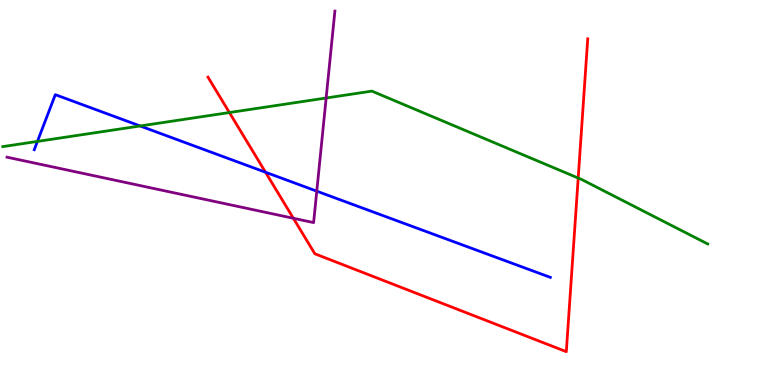[{'lines': ['blue', 'red'], 'intersections': [{'x': 3.43, 'y': 5.53}]}, {'lines': ['green', 'red'], 'intersections': [{'x': 2.96, 'y': 7.08}, {'x': 7.46, 'y': 5.38}]}, {'lines': ['purple', 'red'], 'intersections': [{'x': 3.79, 'y': 4.33}]}, {'lines': ['blue', 'green'], 'intersections': [{'x': 0.483, 'y': 6.33}, {'x': 1.81, 'y': 6.73}]}, {'lines': ['blue', 'purple'], 'intersections': [{'x': 4.09, 'y': 5.03}]}, {'lines': ['green', 'purple'], 'intersections': [{'x': 4.21, 'y': 7.45}]}]